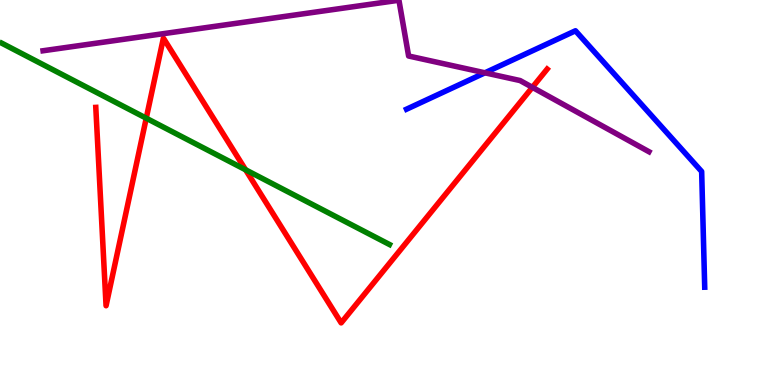[{'lines': ['blue', 'red'], 'intersections': []}, {'lines': ['green', 'red'], 'intersections': [{'x': 1.89, 'y': 6.93}, {'x': 3.17, 'y': 5.59}]}, {'lines': ['purple', 'red'], 'intersections': [{'x': 6.87, 'y': 7.73}]}, {'lines': ['blue', 'green'], 'intersections': []}, {'lines': ['blue', 'purple'], 'intersections': [{'x': 6.26, 'y': 8.11}]}, {'lines': ['green', 'purple'], 'intersections': []}]